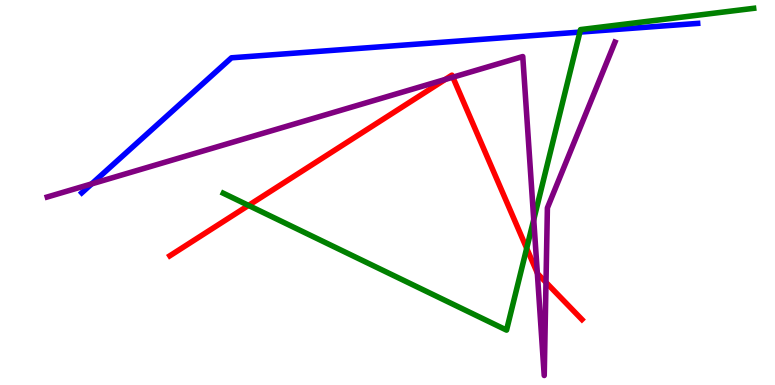[{'lines': ['blue', 'red'], 'intersections': []}, {'lines': ['green', 'red'], 'intersections': [{'x': 3.21, 'y': 4.66}, {'x': 6.8, 'y': 3.55}]}, {'lines': ['purple', 'red'], 'intersections': [{'x': 5.74, 'y': 7.94}, {'x': 5.84, 'y': 7.99}, {'x': 6.93, 'y': 2.91}, {'x': 7.05, 'y': 2.67}]}, {'lines': ['blue', 'green'], 'intersections': [{'x': 7.48, 'y': 9.17}]}, {'lines': ['blue', 'purple'], 'intersections': [{'x': 1.18, 'y': 5.22}]}, {'lines': ['green', 'purple'], 'intersections': [{'x': 6.89, 'y': 4.29}]}]